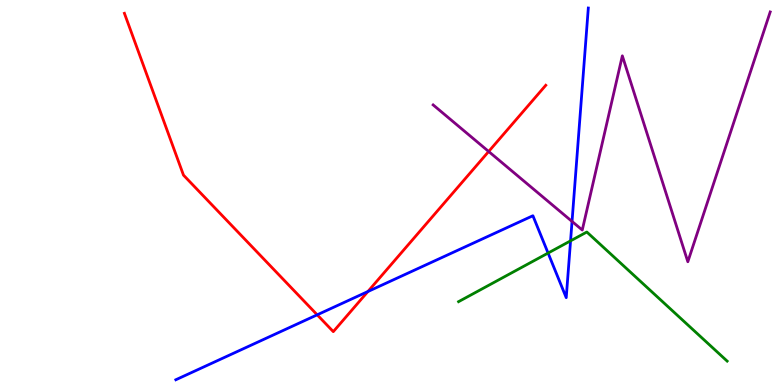[{'lines': ['blue', 'red'], 'intersections': [{'x': 4.09, 'y': 1.82}, {'x': 4.75, 'y': 2.43}]}, {'lines': ['green', 'red'], 'intersections': []}, {'lines': ['purple', 'red'], 'intersections': [{'x': 6.31, 'y': 6.07}]}, {'lines': ['blue', 'green'], 'intersections': [{'x': 7.07, 'y': 3.43}, {'x': 7.36, 'y': 3.74}]}, {'lines': ['blue', 'purple'], 'intersections': [{'x': 7.38, 'y': 4.25}]}, {'lines': ['green', 'purple'], 'intersections': []}]